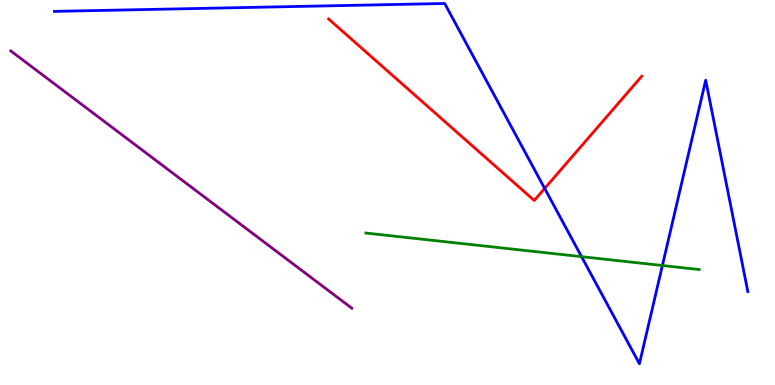[{'lines': ['blue', 'red'], 'intersections': [{'x': 7.03, 'y': 5.11}]}, {'lines': ['green', 'red'], 'intersections': []}, {'lines': ['purple', 'red'], 'intersections': []}, {'lines': ['blue', 'green'], 'intersections': [{'x': 7.5, 'y': 3.33}, {'x': 8.55, 'y': 3.1}]}, {'lines': ['blue', 'purple'], 'intersections': []}, {'lines': ['green', 'purple'], 'intersections': []}]